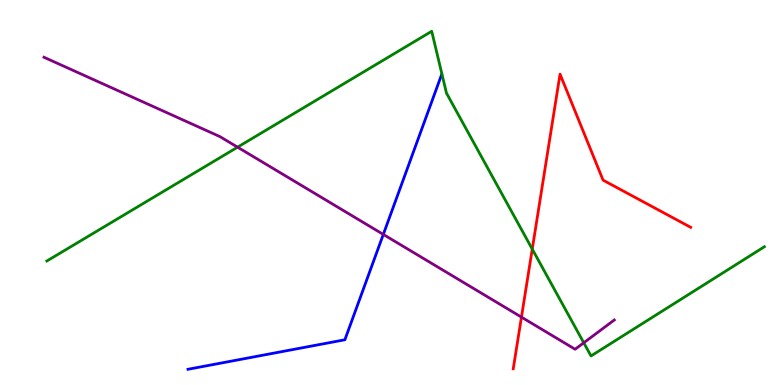[{'lines': ['blue', 'red'], 'intersections': []}, {'lines': ['green', 'red'], 'intersections': [{'x': 6.87, 'y': 3.53}]}, {'lines': ['purple', 'red'], 'intersections': [{'x': 6.73, 'y': 1.76}]}, {'lines': ['blue', 'green'], 'intersections': []}, {'lines': ['blue', 'purple'], 'intersections': [{'x': 4.95, 'y': 3.91}]}, {'lines': ['green', 'purple'], 'intersections': [{'x': 3.07, 'y': 6.18}, {'x': 7.53, 'y': 1.1}]}]